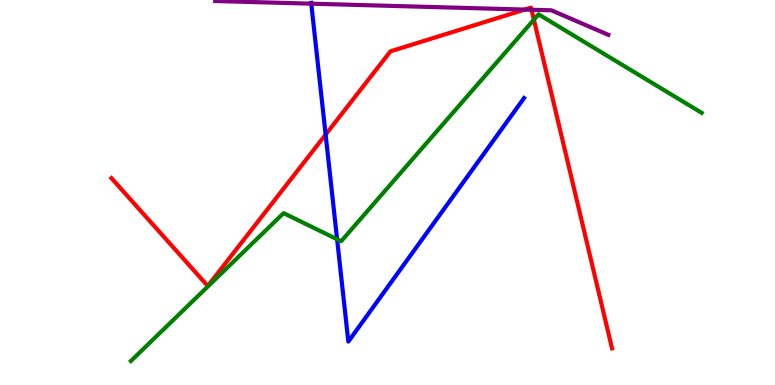[{'lines': ['blue', 'red'], 'intersections': [{'x': 4.2, 'y': 6.5}]}, {'lines': ['green', 'red'], 'intersections': [{'x': 6.89, 'y': 9.49}]}, {'lines': ['purple', 'red'], 'intersections': [{'x': 6.77, 'y': 9.75}, {'x': 6.86, 'y': 9.75}]}, {'lines': ['blue', 'green'], 'intersections': [{'x': 4.35, 'y': 3.78}]}, {'lines': ['blue', 'purple'], 'intersections': [{'x': 4.02, 'y': 9.9}]}, {'lines': ['green', 'purple'], 'intersections': []}]